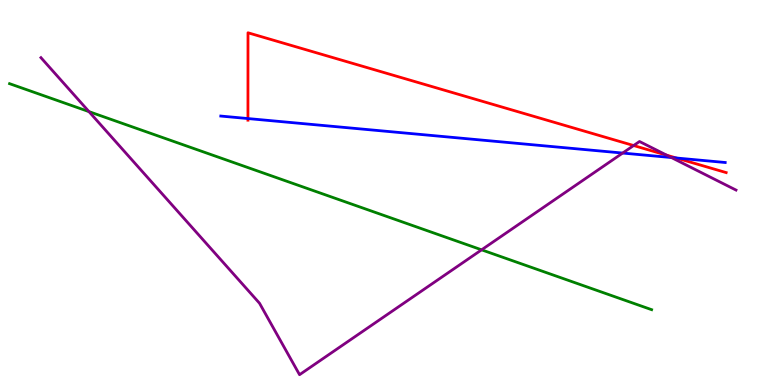[{'lines': ['blue', 'red'], 'intersections': [{'x': 3.2, 'y': 6.92}, {'x': 8.73, 'y': 5.9}]}, {'lines': ['green', 'red'], 'intersections': []}, {'lines': ['purple', 'red'], 'intersections': [{'x': 8.18, 'y': 6.22}, {'x': 8.6, 'y': 5.97}]}, {'lines': ['blue', 'green'], 'intersections': []}, {'lines': ['blue', 'purple'], 'intersections': [{'x': 8.03, 'y': 6.02}, {'x': 8.66, 'y': 5.91}]}, {'lines': ['green', 'purple'], 'intersections': [{'x': 1.15, 'y': 7.1}, {'x': 6.21, 'y': 3.51}]}]